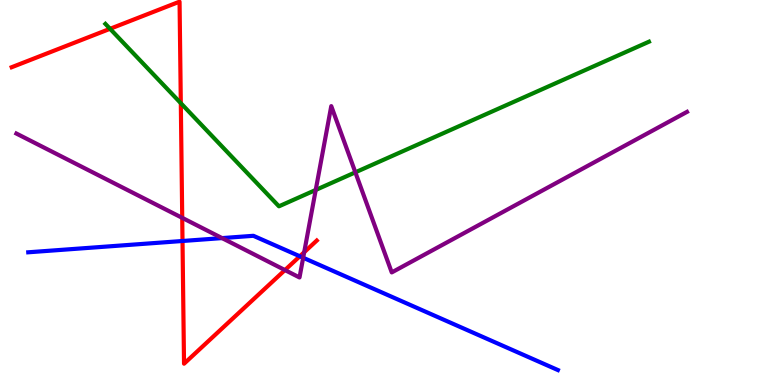[{'lines': ['blue', 'red'], 'intersections': [{'x': 2.36, 'y': 3.74}, {'x': 3.87, 'y': 3.34}]}, {'lines': ['green', 'red'], 'intersections': [{'x': 1.42, 'y': 9.25}, {'x': 2.33, 'y': 7.32}]}, {'lines': ['purple', 'red'], 'intersections': [{'x': 2.35, 'y': 4.34}, {'x': 3.68, 'y': 2.99}, {'x': 3.93, 'y': 3.45}]}, {'lines': ['blue', 'green'], 'intersections': []}, {'lines': ['blue', 'purple'], 'intersections': [{'x': 2.87, 'y': 3.82}, {'x': 3.91, 'y': 3.31}]}, {'lines': ['green', 'purple'], 'intersections': [{'x': 4.07, 'y': 5.07}, {'x': 4.59, 'y': 5.52}]}]